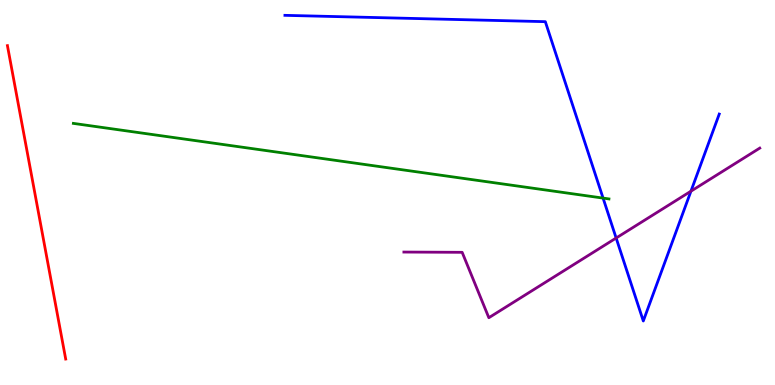[{'lines': ['blue', 'red'], 'intersections': []}, {'lines': ['green', 'red'], 'intersections': []}, {'lines': ['purple', 'red'], 'intersections': []}, {'lines': ['blue', 'green'], 'intersections': [{'x': 7.78, 'y': 4.85}]}, {'lines': ['blue', 'purple'], 'intersections': [{'x': 7.95, 'y': 3.82}, {'x': 8.92, 'y': 5.03}]}, {'lines': ['green', 'purple'], 'intersections': []}]